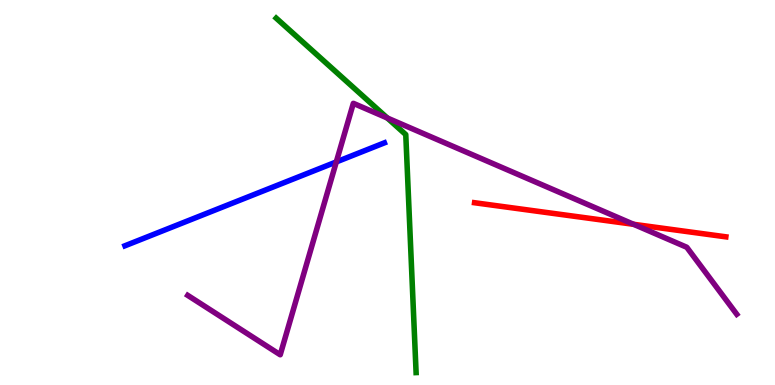[{'lines': ['blue', 'red'], 'intersections': []}, {'lines': ['green', 'red'], 'intersections': []}, {'lines': ['purple', 'red'], 'intersections': [{'x': 8.18, 'y': 4.17}]}, {'lines': ['blue', 'green'], 'intersections': []}, {'lines': ['blue', 'purple'], 'intersections': [{'x': 4.34, 'y': 5.79}]}, {'lines': ['green', 'purple'], 'intersections': [{'x': 5.0, 'y': 6.94}]}]